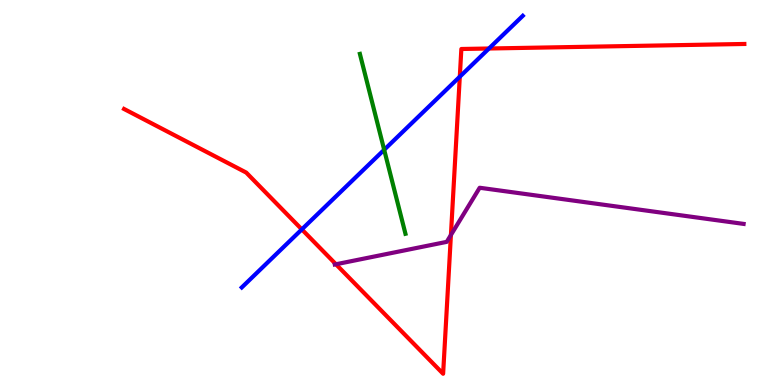[{'lines': ['blue', 'red'], 'intersections': [{'x': 3.89, 'y': 4.04}, {'x': 5.93, 'y': 8.01}, {'x': 6.31, 'y': 8.74}]}, {'lines': ['green', 'red'], 'intersections': []}, {'lines': ['purple', 'red'], 'intersections': [{'x': 4.33, 'y': 3.14}, {'x': 5.82, 'y': 3.9}]}, {'lines': ['blue', 'green'], 'intersections': [{'x': 4.96, 'y': 6.11}]}, {'lines': ['blue', 'purple'], 'intersections': []}, {'lines': ['green', 'purple'], 'intersections': []}]